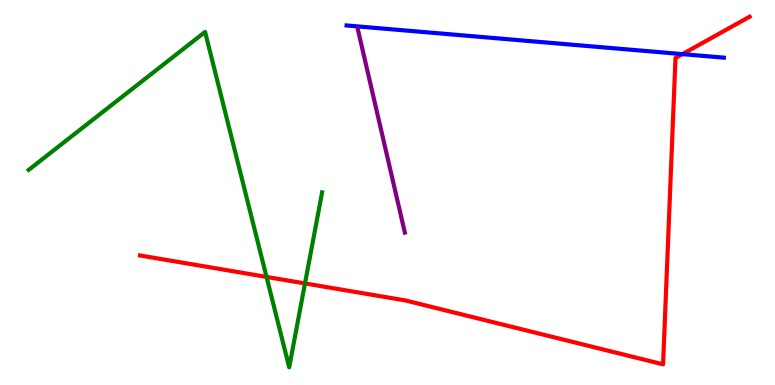[{'lines': ['blue', 'red'], 'intersections': [{'x': 8.81, 'y': 8.59}]}, {'lines': ['green', 'red'], 'intersections': [{'x': 3.44, 'y': 2.81}, {'x': 3.94, 'y': 2.64}]}, {'lines': ['purple', 'red'], 'intersections': []}, {'lines': ['blue', 'green'], 'intersections': []}, {'lines': ['blue', 'purple'], 'intersections': []}, {'lines': ['green', 'purple'], 'intersections': []}]